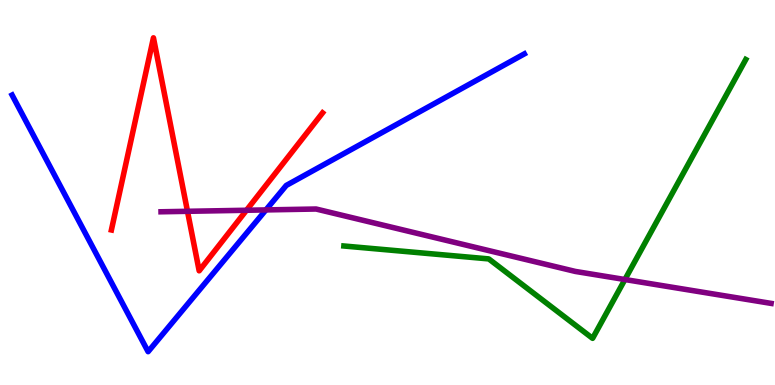[{'lines': ['blue', 'red'], 'intersections': []}, {'lines': ['green', 'red'], 'intersections': []}, {'lines': ['purple', 'red'], 'intersections': [{'x': 2.42, 'y': 4.51}, {'x': 3.18, 'y': 4.54}]}, {'lines': ['blue', 'green'], 'intersections': []}, {'lines': ['blue', 'purple'], 'intersections': [{'x': 3.43, 'y': 4.55}]}, {'lines': ['green', 'purple'], 'intersections': [{'x': 8.06, 'y': 2.74}]}]